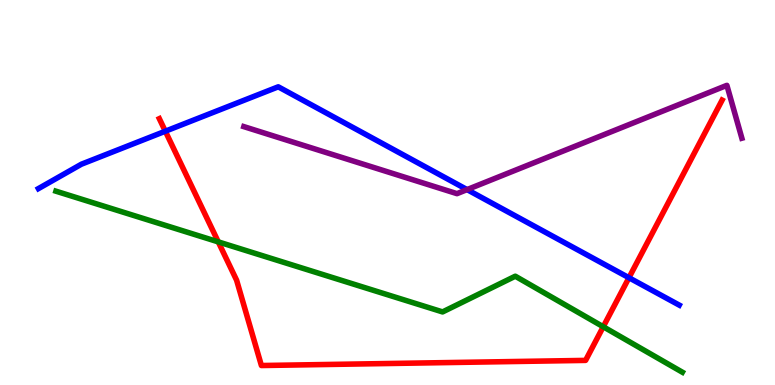[{'lines': ['blue', 'red'], 'intersections': [{'x': 2.13, 'y': 6.59}, {'x': 8.12, 'y': 2.79}]}, {'lines': ['green', 'red'], 'intersections': [{'x': 2.82, 'y': 3.72}, {'x': 7.78, 'y': 1.51}]}, {'lines': ['purple', 'red'], 'intersections': []}, {'lines': ['blue', 'green'], 'intersections': []}, {'lines': ['blue', 'purple'], 'intersections': [{'x': 6.03, 'y': 5.08}]}, {'lines': ['green', 'purple'], 'intersections': []}]